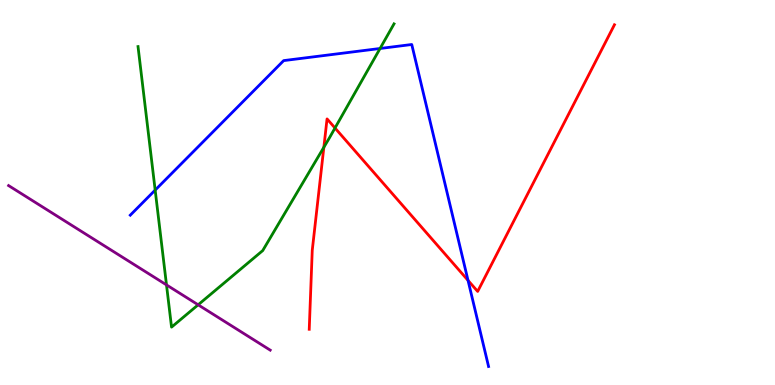[{'lines': ['blue', 'red'], 'intersections': [{'x': 6.04, 'y': 2.72}]}, {'lines': ['green', 'red'], 'intersections': [{'x': 4.18, 'y': 6.17}, {'x': 4.32, 'y': 6.67}]}, {'lines': ['purple', 'red'], 'intersections': []}, {'lines': ['blue', 'green'], 'intersections': [{'x': 2.0, 'y': 5.06}, {'x': 4.9, 'y': 8.74}]}, {'lines': ['blue', 'purple'], 'intersections': []}, {'lines': ['green', 'purple'], 'intersections': [{'x': 2.15, 'y': 2.6}, {'x': 2.56, 'y': 2.08}]}]